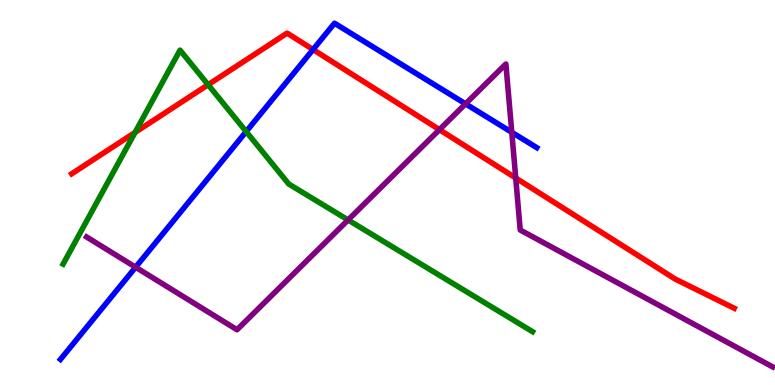[{'lines': ['blue', 'red'], 'intersections': [{'x': 4.04, 'y': 8.71}]}, {'lines': ['green', 'red'], 'intersections': [{'x': 1.74, 'y': 6.56}, {'x': 2.69, 'y': 7.8}]}, {'lines': ['purple', 'red'], 'intersections': [{'x': 5.67, 'y': 6.63}, {'x': 6.65, 'y': 5.38}]}, {'lines': ['blue', 'green'], 'intersections': [{'x': 3.18, 'y': 6.58}]}, {'lines': ['blue', 'purple'], 'intersections': [{'x': 1.75, 'y': 3.06}, {'x': 6.01, 'y': 7.3}, {'x': 6.6, 'y': 6.56}]}, {'lines': ['green', 'purple'], 'intersections': [{'x': 4.49, 'y': 4.29}]}]